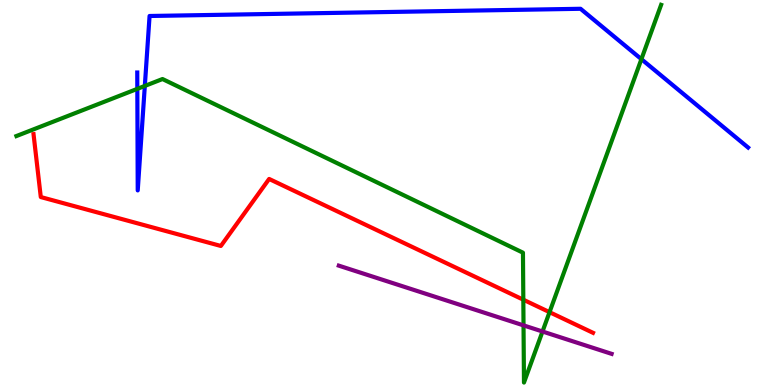[{'lines': ['blue', 'red'], 'intersections': []}, {'lines': ['green', 'red'], 'intersections': [{'x': 6.75, 'y': 2.22}, {'x': 7.09, 'y': 1.89}]}, {'lines': ['purple', 'red'], 'intersections': []}, {'lines': ['blue', 'green'], 'intersections': [{'x': 1.77, 'y': 7.69}, {'x': 1.87, 'y': 7.77}, {'x': 8.28, 'y': 8.46}]}, {'lines': ['blue', 'purple'], 'intersections': []}, {'lines': ['green', 'purple'], 'intersections': [{'x': 6.76, 'y': 1.55}, {'x': 7.0, 'y': 1.39}]}]